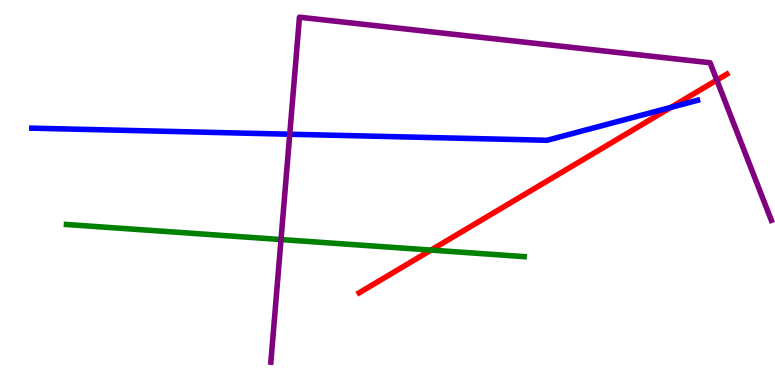[{'lines': ['blue', 'red'], 'intersections': [{'x': 8.66, 'y': 7.21}]}, {'lines': ['green', 'red'], 'intersections': [{'x': 5.56, 'y': 3.5}]}, {'lines': ['purple', 'red'], 'intersections': [{'x': 9.25, 'y': 7.92}]}, {'lines': ['blue', 'green'], 'intersections': []}, {'lines': ['blue', 'purple'], 'intersections': [{'x': 3.74, 'y': 6.51}]}, {'lines': ['green', 'purple'], 'intersections': [{'x': 3.63, 'y': 3.78}]}]